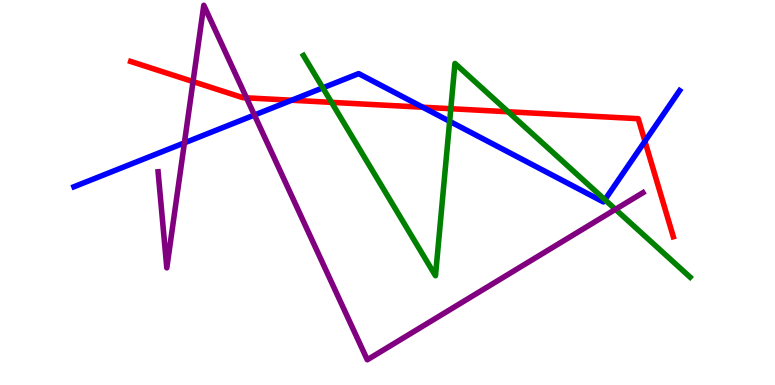[{'lines': ['blue', 'red'], 'intersections': [{'x': 3.76, 'y': 7.4}, {'x': 5.45, 'y': 7.22}, {'x': 8.32, 'y': 6.33}]}, {'lines': ['green', 'red'], 'intersections': [{'x': 4.28, 'y': 7.34}, {'x': 5.82, 'y': 7.18}, {'x': 6.56, 'y': 7.1}]}, {'lines': ['purple', 'red'], 'intersections': [{'x': 2.49, 'y': 7.88}, {'x': 3.18, 'y': 7.46}]}, {'lines': ['blue', 'green'], 'intersections': [{'x': 4.17, 'y': 7.72}, {'x': 5.8, 'y': 6.85}, {'x': 7.81, 'y': 4.81}]}, {'lines': ['blue', 'purple'], 'intersections': [{'x': 2.38, 'y': 6.29}, {'x': 3.28, 'y': 7.01}]}, {'lines': ['green', 'purple'], 'intersections': [{'x': 7.94, 'y': 4.56}]}]